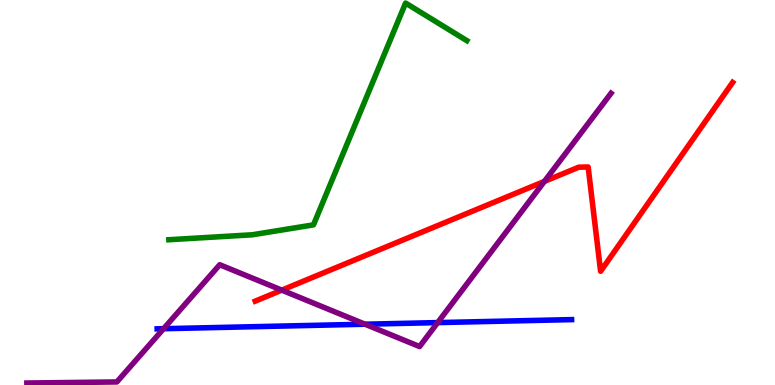[{'lines': ['blue', 'red'], 'intersections': []}, {'lines': ['green', 'red'], 'intersections': []}, {'lines': ['purple', 'red'], 'intersections': [{'x': 3.64, 'y': 2.46}, {'x': 7.02, 'y': 5.29}]}, {'lines': ['blue', 'green'], 'intersections': []}, {'lines': ['blue', 'purple'], 'intersections': [{'x': 2.11, 'y': 1.46}, {'x': 4.71, 'y': 1.58}, {'x': 5.65, 'y': 1.62}]}, {'lines': ['green', 'purple'], 'intersections': []}]